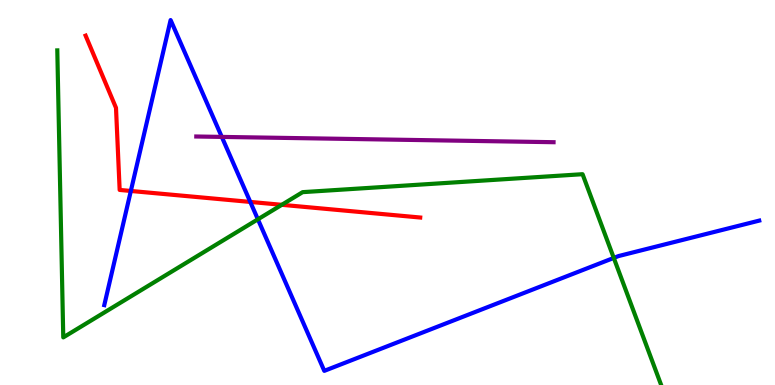[{'lines': ['blue', 'red'], 'intersections': [{'x': 1.69, 'y': 5.04}, {'x': 3.23, 'y': 4.76}]}, {'lines': ['green', 'red'], 'intersections': [{'x': 3.64, 'y': 4.68}]}, {'lines': ['purple', 'red'], 'intersections': []}, {'lines': ['blue', 'green'], 'intersections': [{'x': 3.33, 'y': 4.3}, {'x': 7.92, 'y': 3.3}]}, {'lines': ['blue', 'purple'], 'intersections': [{'x': 2.86, 'y': 6.44}]}, {'lines': ['green', 'purple'], 'intersections': []}]